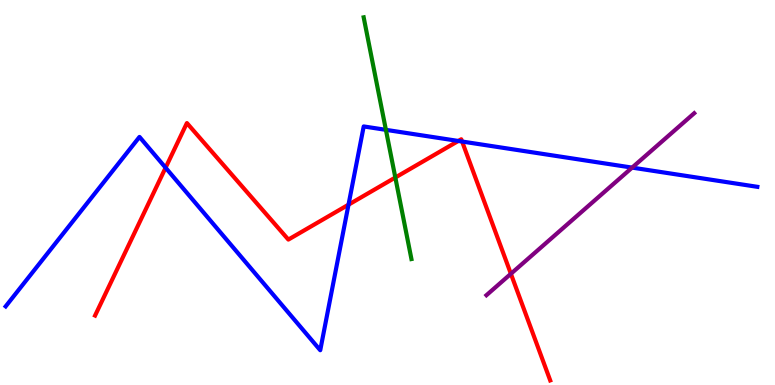[{'lines': ['blue', 'red'], 'intersections': [{'x': 2.14, 'y': 5.64}, {'x': 4.5, 'y': 4.68}, {'x': 5.91, 'y': 6.34}, {'x': 5.96, 'y': 6.32}]}, {'lines': ['green', 'red'], 'intersections': [{'x': 5.1, 'y': 5.39}]}, {'lines': ['purple', 'red'], 'intersections': [{'x': 6.59, 'y': 2.89}]}, {'lines': ['blue', 'green'], 'intersections': [{'x': 4.98, 'y': 6.63}]}, {'lines': ['blue', 'purple'], 'intersections': [{'x': 8.16, 'y': 5.65}]}, {'lines': ['green', 'purple'], 'intersections': []}]